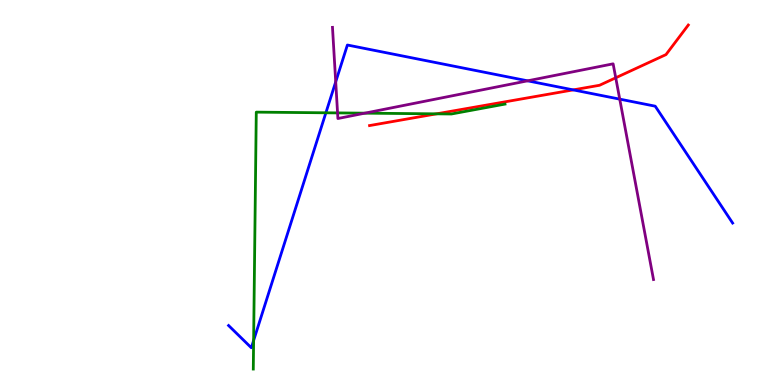[{'lines': ['blue', 'red'], 'intersections': [{'x': 7.4, 'y': 7.67}]}, {'lines': ['green', 'red'], 'intersections': [{'x': 5.63, 'y': 7.04}]}, {'lines': ['purple', 'red'], 'intersections': [{'x': 7.95, 'y': 7.98}]}, {'lines': ['blue', 'green'], 'intersections': [{'x': 3.27, 'y': 1.16}, {'x': 4.2, 'y': 7.07}]}, {'lines': ['blue', 'purple'], 'intersections': [{'x': 4.33, 'y': 7.87}, {'x': 6.81, 'y': 7.9}, {'x': 8.0, 'y': 7.43}]}, {'lines': ['green', 'purple'], 'intersections': [{'x': 4.36, 'y': 7.07}, {'x': 4.71, 'y': 7.06}]}]